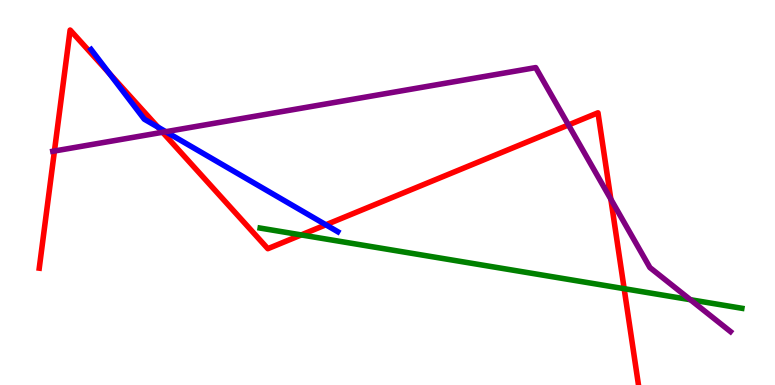[{'lines': ['blue', 'red'], 'intersections': [{'x': 1.41, 'y': 8.1}, {'x': 2.04, 'y': 6.7}, {'x': 4.2, 'y': 4.16}]}, {'lines': ['green', 'red'], 'intersections': [{'x': 3.89, 'y': 3.9}, {'x': 8.05, 'y': 2.5}]}, {'lines': ['purple', 'red'], 'intersections': [{'x': 0.702, 'y': 6.08}, {'x': 2.1, 'y': 6.56}, {'x': 7.33, 'y': 6.75}, {'x': 7.88, 'y': 4.83}]}, {'lines': ['blue', 'green'], 'intersections': []}, {'lines': ['blue', 'purple'], 'intersections': [{'x': 2.14, 'y': 6.58}]}, {'lines': ['green', 'purple'], 'intersections': [{'x': 8.91, 'y': 2.22}]}]